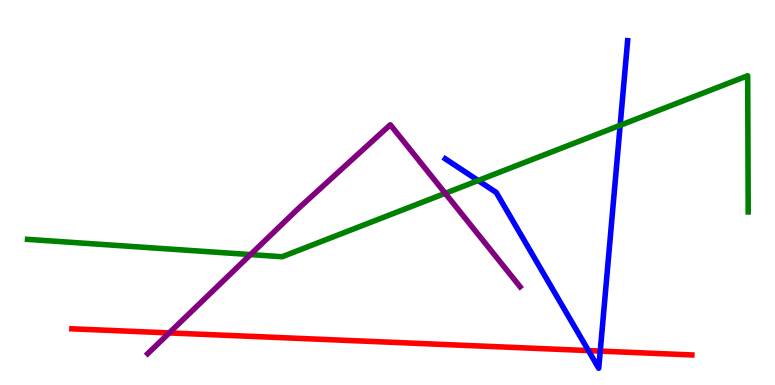[{'lines': ['blue', 'red'], 'intersections': [{'x': 7.59, 'y': 0.894}, {'x': 7.75, 'y': 0.881}]}, {'lines': ['green', 'red'], 'intersections': []}, {'lines': ['purple', 'red'], 'intersections': [{'x': 2.18, 'y': 1.35}]}, {'lines': ['blue', 'green'], 'intersections': [{'x': 6.17, 'y': 5.31}, {'x': 8.0, 'y': 6.74}]}, {'lines': ['blue', 'purple'], 'intersections': []}, {'lines': ['green', 'purple'], 'intersections': [{'x': 3.23, 'y': 3.39}, {'x': 5.75, 'y': 4.98}]}]